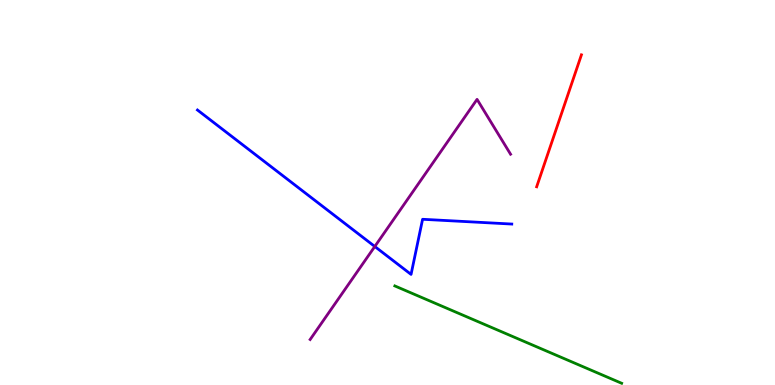[{'lines': ['blue', 'red'], 'intersections': []}, {'lines': ['green', 'red'], 'intersections': []}, {'lines': ['purple', 'red'], 'intersections': []}, {'lines': ['blue', 'green'], 'intersections': []}, {'lines': ['blue', 'purple'], 'intersections': [{'x': 4.84, 'y': 3.6}]}, {'lines': ['green', 'purple'], 'intersections': []}]